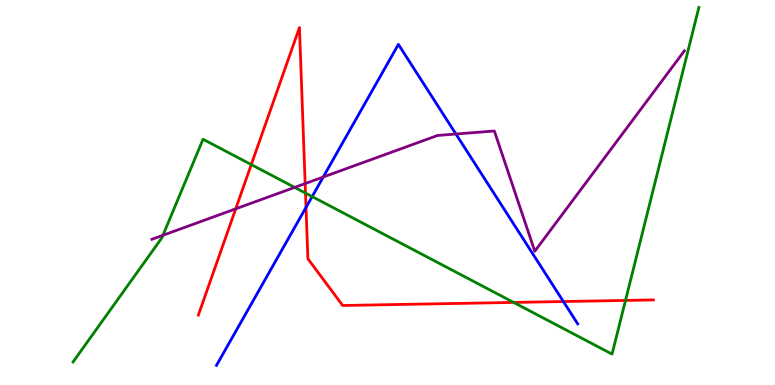[{'lines': ['blue', 'red'], 'intersections': [{'x': 3.95, 'y': 4.61}, {'x': 7.27, 'y': 2.17}]}, {'lines': ['green', 'red'], 'intersections': [{'x': 3.24, 'y': 5.72}, {'x': 3.94, 'y': 4.98}, {'x': 6.63, 'y': 2.14}, {'x': 8.07, 'y': 2.2}]}, {'lines': ['purple', 'red'], 'intersections': [{'x': 3.04, 'y': 4.58}, {'x': 3.94, 'y': 5.23}]}, {'lines': ['blue', 'green'], 'intersections': [{'x': 4.03, 'y': 4.89}]}, {'lines': ['blue', 'purple'], 'intersections': [{'x': 4.17, 'y': 5.4}, {'x': 5.88, 'y': 6.52}]}, {'lines': ['green', 'purple'], 'intersections': [{'x': 2.1, 'y': 3.89}, {'x': 3.8, 'y': 5.13}]}]